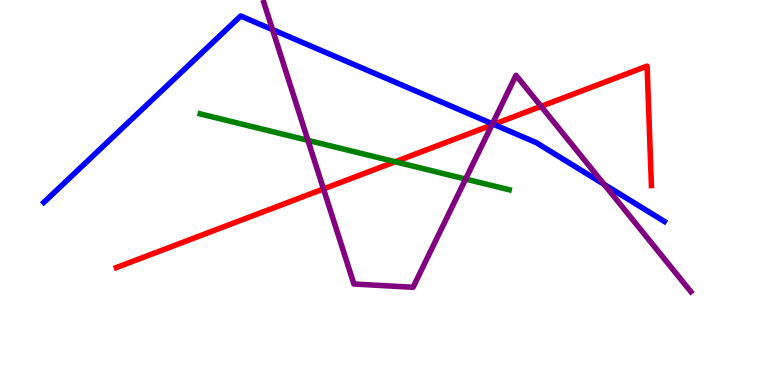[{'lines': ['blue', 'red'], 'intersections': [{'x': 6.37, 'y': 6.77}]}, {'lines': ['green', 'red'], 'intersections': [{'x': 5.1, 'y': 5.8}]}, {'lines': ['purple', 'red'], 'intersections': [{'x': 4.17, 'y': 5.09}, {'x': 6.35, 'y': 6.75}, {'x': 6.98, 'y': 7.24}]}, {'lines': ['blue', 'green'], 'intersections': []}, {'lines': ['blue', 'purple'], 'intersections': [{'x': 3.52, 'y': 9.23}, {'x': 6.35, 'y': 6.78}, {'x': 7.8, 'y': 5.21}]}, {'lines': ['green', 'purple'], 'intersections': [{'x': 3.97, 'y': 6.35}, {'x': 6.01, 'y': 5.35}]}]